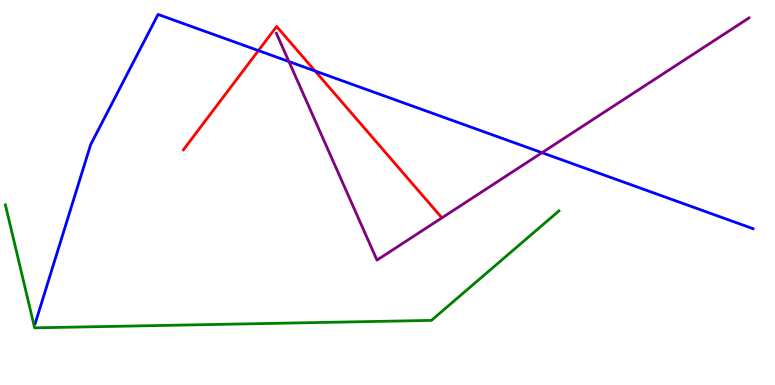[{'lines': ['blue', 'red'], 'intersections': [{'x': 3.33, 'y': 8.69}, {'x': 4.07, 'y': 8.16}]}, {'lines': ['green', 'red'], 'intersections': []}, {'lines': ['purple', 'red'], 'intersections': []}, {'lines': ['blue', 'green'], 'intersections': []}, {'lines': ['blue', 'purple'], 'intersections': [{'x': 3.73, 'y': 8.4}, {'x': 6.99, 'y': 6.03}]}, {'lines': ['green', 'purple'], 'intersections': []}]